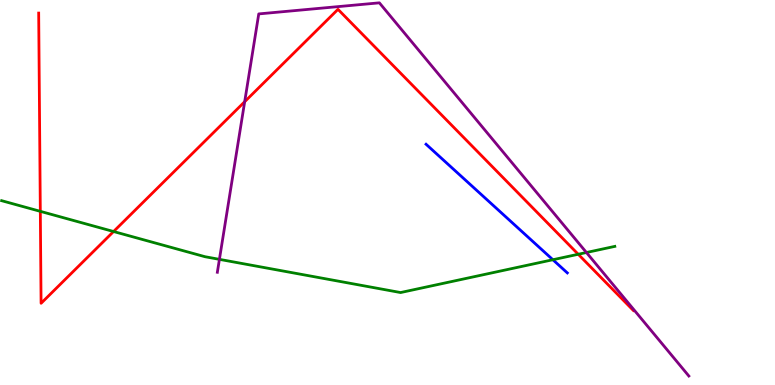[{'lines': ['blue', 'red'], 'intersections': []}, {'lines': ['green', 'red'], 'intersections': [{'x': 0.52, 'y': 4.51}, {'x': 1.47, 'y': 3.99}, {'x': 7.46, 'y': 3.4}]}, {'lines': ['purple', 'red'], 'intersections': [{'x': 3.16, 'y': 7.36}]}, {'lines': ['blue', 'green'], 'intersections': [{'x': 7.13, 'y': 3.25}]}, {'lines': ['blue', 'purple'], 'intersections': []}, {'lines': ['green', 'purple'], 'intersections': [{'x': 2.83, 'y': 3.26}, {'x': 7.57, 'y': 3.44}]}]